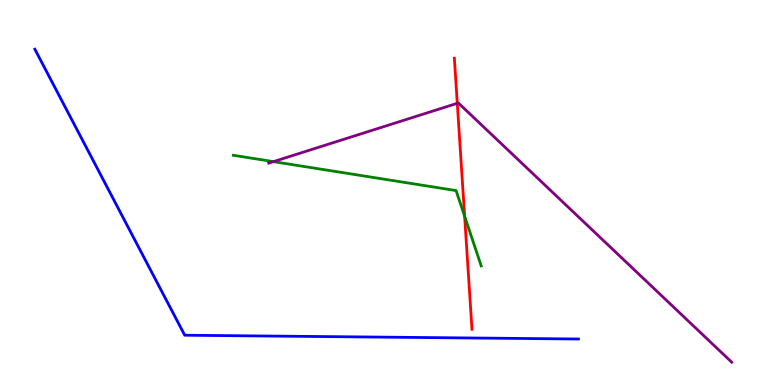[{'lines': ['blue', 'red'], 'intersections': []}, {'lines': ['green', 'red'], 'intersections': [{'x': 6.0, 'y': 4.38}]}, {'lines': ['purple', 'red'], 'intersections': [{'x': 5.9, 'y': 7.32}]}, {'lines': ['blue', 'green'], 'intersections': []}, {'lines': ['blue', 'purple'], 'intersections': []}, {'lines': ['green', 'purple'], 'intersections': [{'x': 3.53, 'y': 5.8}]}]